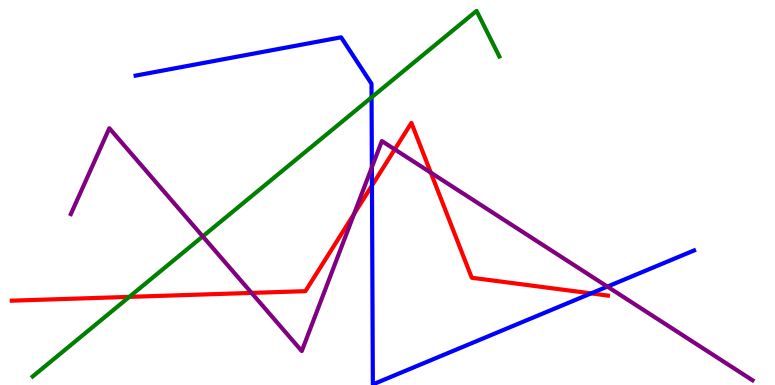[{'lines': ['blue', 'red'], 'intersections': [{'x': 4.8, 'y': 5.18}, {'x': 7.63, 'y': 2.38}]}, {'lines': ['green', 'red'], 'intersections': [{'x': 1.67, 'y': 2.29}]}, {'lines': ['purple', 'red'], 'intersections': [{'x': 3.25, 'y': 2.39}, {'x': 4.57, 'y': 4.44}, {'x': 5.09, 'y': 6.12}, {'x': 5.56, 'y': 5.52}]}, {'lines': ['blue', 'green'], 'intersections': [{'x': 4.79, 'y': 7.47}]}, {'lines': ['blue', 'purple'], 'intersections': [{'x': 4.8, 'y': 5.66}, {'x': 7.84, 'y': 2.56}]}, {'lines': ['green', 'purple'], 'intersections': [{'x': 2.62, 'y': 3.86}]}]